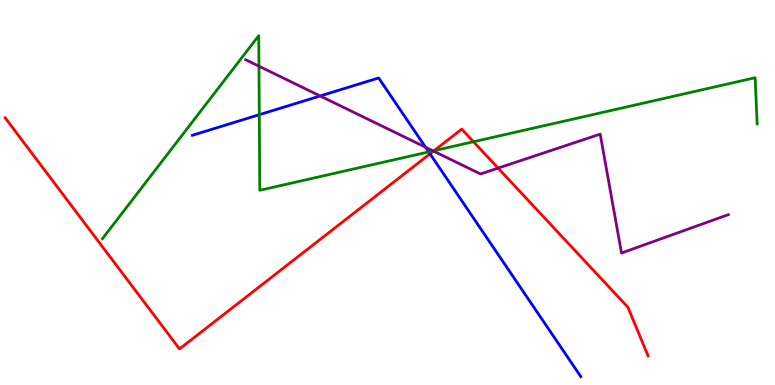[{'lines': ['blue', 'red'], 'intersections': [{'x': 5.55, 'y': 6.0}]}, {'lines': ['green', 'red'], 'intersections': [{'x': 5.6, 'y': 6.09}, {'x': 6.11, 'y': 6.32}]}, {'lines': ['purple', 'red'], 'intersections': [{'x': 5.59, 'y': 6.08}, {'x': 6.43, 'y': 5.63}]}, {'lines': ['blue', 'green'], 'intersections': [{'x': 3.35, 'y': 7.02}, {'x': 5.53, 'y': 6.05}]}, {'lines': ['blue', 'purple'], 'intersections': [{'x': 4.13, 'y': 7.51}, {'x': 5.49, 'y': 6.18}]}, {'lines': ['green', 'purple'], 'intersections': [{'x': 3.34, 'y': 8.28}, {'x': 5.59, 'y': 6.08}]}]